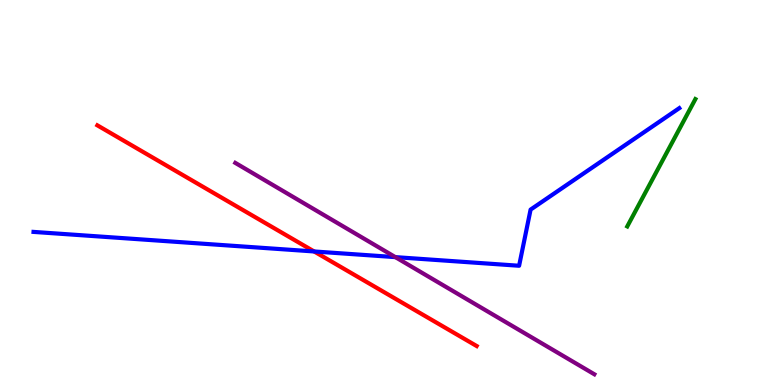[{'lines': ['blue', 'red'], 'intersections': [{'x': 4.05, 'y': 3.47}]}, {'lines': ['green', 'red'], 'intersections': []}, {'lines': ['purple', 'red'], 'intersections': []}, {'lines': ['blue', 'green'], 'intersections': []}, {'lines': ['blue', 'purple'], 'intersections': [{'x': 5.1, 'y': 3.32}]}, {'lines': ['green', 'purple'], 'intersections': []}]